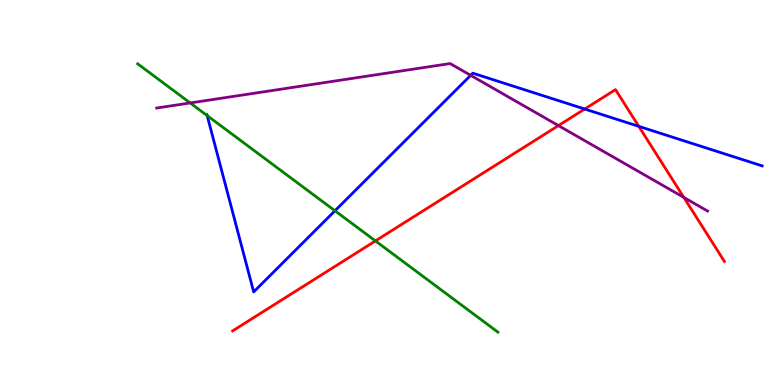[{'lines': ['blue', 'red'], 'intersections': [{'x': 7.54, 'y': 7.17}, {'x': 8.24, 'y': 6.72}]}, {'lines': ['green', 'red'], 'intersections': [{'x': 4.84, 'y': 3.74}]}, {'lines': ['purple', 'red'], 'intersections': [{'x': 7.21, 'y': 6.74}, {'x': 8.82, 'y': 4.87}]}, {'lines': ['blue', 'green'], 'intersections': [{'x': 2.67, 'y': 7.0}, {'x': 4.32, 'y': 4.53}]}, {'lines': ['blue', 'purple'], 'intersections': [{'x': 6.07, 'y': 8.04}]}, {'lines': ['green', 'purple'], 'intersections': [{'x': 2.45, 'y': 7.33}]}]